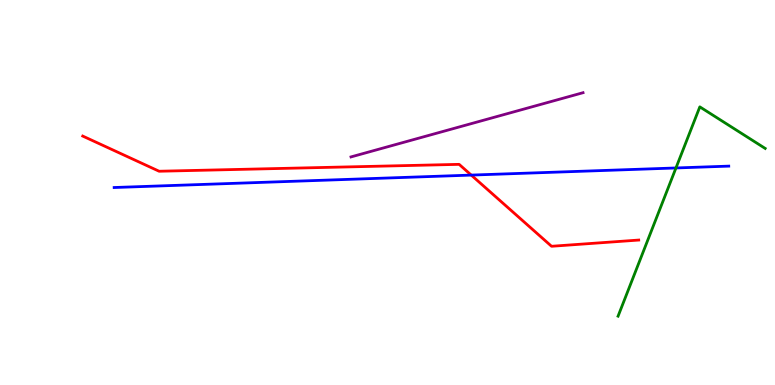[{'lines': ['blue', 'red'], 'intersections': [{'x': 6.08, 'y': 5.45}]}, {'lines': ['green', 'red'], 'intersections': []}, {'lines': ['purple', 'red'], 'intersections': []}, {'lines': ['blue', 'green'], 'intersections': [{'x': 8.72, 'y': 5.64}]}, {'lines': ['blue', 'purple'], 'intersections': []}, {'lines': ['green', 'purple'], 'intersections': []}]